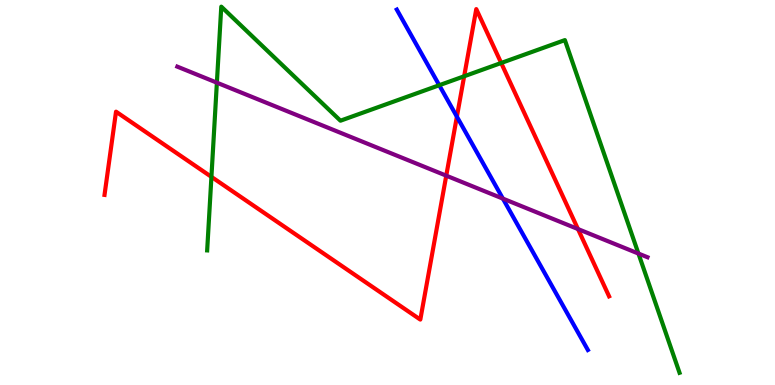[{'lines': ['blue', 'red'], 'intersections': [{'x': 5.9, 'y': 6.97}]}, {'lines': ['green', 'red'], 'intersections': [{'x': 2.73, 'y': 5.41}, {'x': 5.99, 'y': 8.02}, {'x': 6.47, 'y': 8.36}]}, {'lines': ['purple', 'red'], 'intersections': [{'x': 5.76, 'y': 5.44}, {'x': 7.46, 'y': 4.05}]}, {'lines': ['blue', 'green'], 'intersections': [{'x': 5.67, 'y': 7.79}]}, {'lines': ['blue', 'purple'], 'intersections': [{'x': 6.49, 'y': 4.84}]}, {'lines': ['green', 'purple'], 'intersections': [{'x': 2.8, 'y': 7.85}, {'x': 8.24, 'y': 3.41}]}]